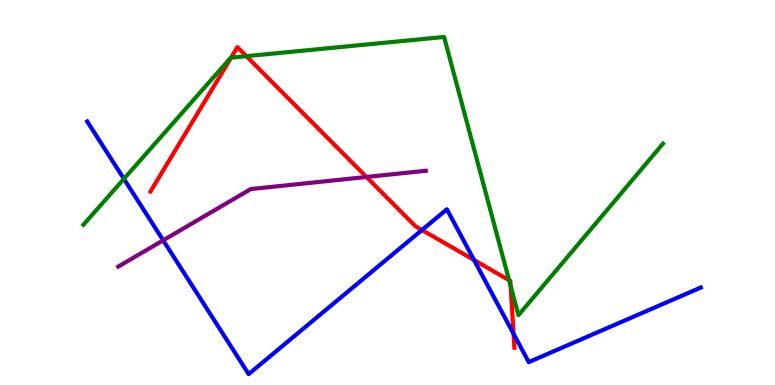[{'lines': ['blue', 'red'], 'intersections': [{'x': 5.44, 'y': 4.03}, {'x': 6.12, 'y': 3.25}, {'x': 6.63, 'y': 1.33}]}, {'lines': ['green', 'red'], 'intersections': [{'x': 2.98, 'y': 8.5}, {'x': 3.18, 'y': 8.54}, {'x': 6.57, 'y': 2.72}, {'x': 6.59, 'y': 2.57}]}, {'lines': ['purple', 'red'], 'intersections': [{'x': 4.73, 'y': 5.4}]}, {'lines': ['blue', 'green'], 'intersections': [{'x': 1.6, 'y': 5.35}]}, {'lines': ['blue', 'purple'], 'intersections': [{'x': 2.11, 'y': 3.76}]}, {'lines': ['green', 'purple'], 'intersections': []}]